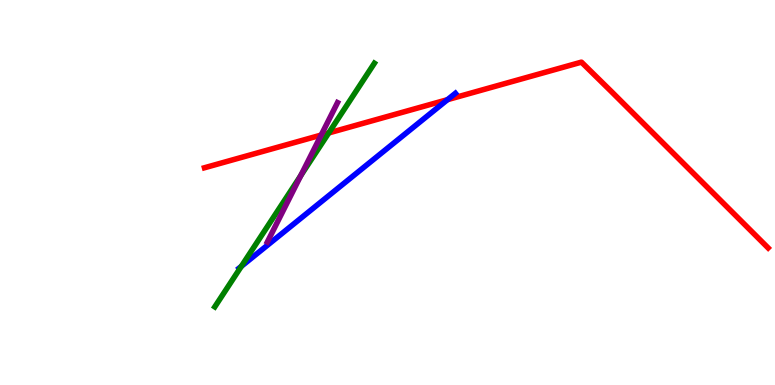[{'lines': ['blue', 'red'], 'intersections': [{'x': 5.77, 'y': 7.41}]}, {'lines': ['green', 'red'], 'intersections': [{'x': 4.24, 'y': 6.55}]}, {'lines': ['purple', 'red'], 'intersections': [{'x': 4.14, 'y': 6.49}]}, {'lines': ['blue', 'green'], 'intersections': [{'x': 3.11, 'y': 3.08}]}, {'lines': ['blue', 'purple'], 'intersections': []}, {'lines': ['green', 'purple'], 'intersections': [{'x': 3.88, 'y': 5.44}]}]